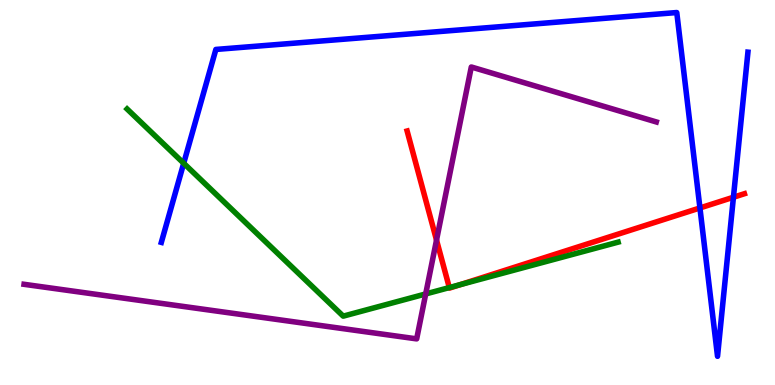[{'lines': ['blue', 'red'], 'intersections': [{'x': 9.03, 'y': 4.6}, {'x': 9.46, 'y': 4.88}]}, {'lines': ['green', 'red'], 'intersections': [{'x': 5.8, 'y': 2.53}, {'x': 5.94, 'y': 2.61}]}, {'lines': ['purple', 'red'], 'intersections': [{'x': 5.63, 'y': 3.76}]}, {'lines': ['blue', 'green'], 'intersections': [{'x': 2.37, 'y': 5.76}]}, {'lines': ['blue', 'purple'], 'intersections': []}, {'lines': ['green', 'purple'], 'intersections': [{'x': 5.49, 'y': 2.37}]}]